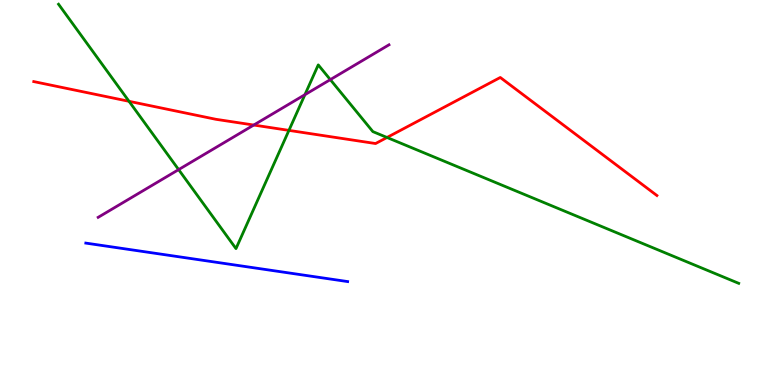[{'lines': ['blue', 'red'], 'intersections': []}, {'lines': ['green', 'red'], 'intersections': [{'x': 1.66, 'y': 7.37}, {'x': 3.73, 'y': 6.61}, {'x': 4.99, 'y': 6.43}]}, {'lines': ['purple', 'red'], 'intersections': [{'x': 3.27, 'y': 6.75}]}, {'lines': ['blue', 'green'], 'intersections': []}, {'lines': ['blue', 'purple'], 'intersections': []}, {'lines': ['green', 'purple'], 'intersections': [{'x': 2.3, 'y': 5.59}, {'x': 3.93, 'y': 7.54}, {'x': 4.26, 'y': 7.93}]}]